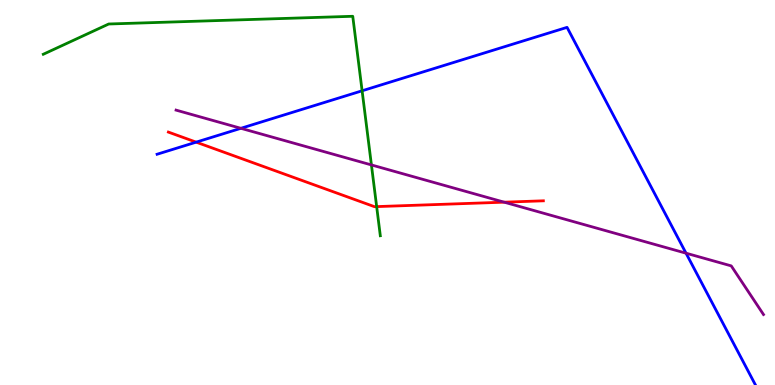[{'lines': ['blue', 'red'], 'intersections': [{'x': 2.53, 'y': 6.31}]}, {'lines': ['green', 'red'], 'intersections': [{'x': 4.86, 'y': 4.63}]}, {'lines': ['purple', 'red'], 'intersections': [{'x': 6.51, 'y': 4.75}]}, {'lines': ['blue', 'green'], 'intersections': [{'x': 4.67, 'y': 7.64}]}, {'lines': ['blue', 'purple'], 'intersections': [{'x': 3.11, 'y': 6.67}, {'x': 8.85, 'y': 3.42}]}, {'lines': ['green', 'purple'], 'intersections': [{'x': 4.79, 'y': 5.72}]}]